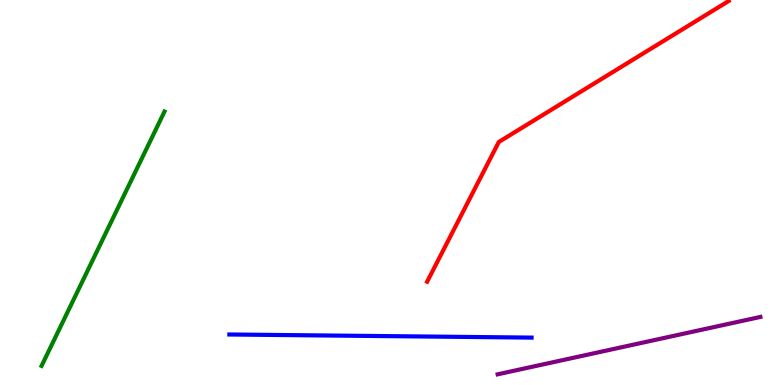[{'lines': ['blue', 'red'], 'intersections': []}, {'lines': ['green', 'red'], 'intersections': []}, {'lines': ['purple', 'red'], 'intersections': []}, {'lines': ['blue', 'green'], 'intersections': []}, {'lines': ['blue', 'purple'], 'intersections': []}, {'lines': ['green', 'purple'], 'intersections': []}]